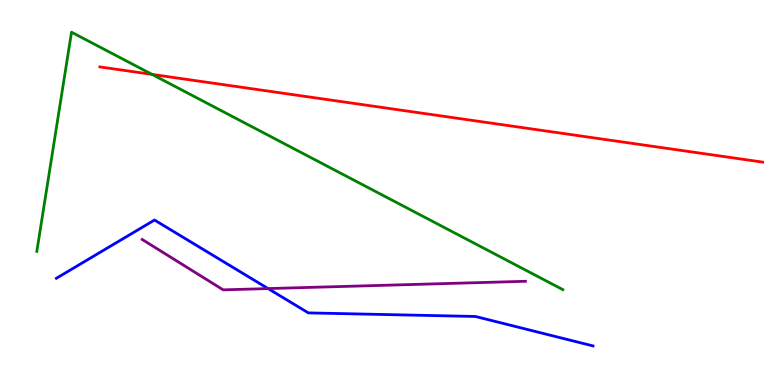[{'lines': ['blue', 'red'], 'intersections': []}, {'lines': ['green', 'red'], 'intersections': [{'x': 1.96, 'y': 8.07}]}, {'lines': ['purple', 'red'], 'intersections': []}, {'lines': ['blue', 'green'], 'intersections': []}, {'lines': ['blue', 'purple'], 'intersections': [{'x': 3.46, 'y': 2.5}]}, {'lines': ['green', 'purple'], 'intersections': []}]